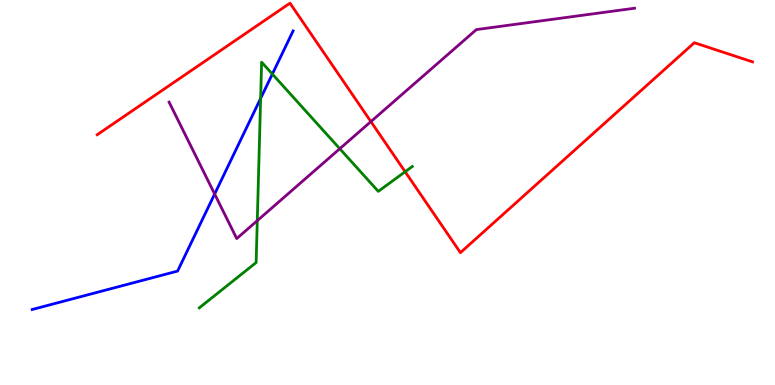[{'lines': ['blue', 'red'], 'intersections': []}, {'lines': ['green', 'red'], 'intersections': [{'x': 5.23, 'y': 5.54}]}, {'lines': ['purple', 'red'], 'intersections': [{'x': 4.79, 'y': 6.84}]}, {'lines': ['blue', 'green'], 'intersections': [{'x': 3.36, 'y': 7.44}, {'x': 3.51, 'y': 8.08}]}, {'lines': ['blue', 'purple'], 'intersections': [{'x': 2.77, 'y': 4.96}]}, {'lines': ['green', 'purple'], 'intersections': [{'x': 3.32, 'y': 4.27}, {'x': 4.38, 'y': 6.14}]}]